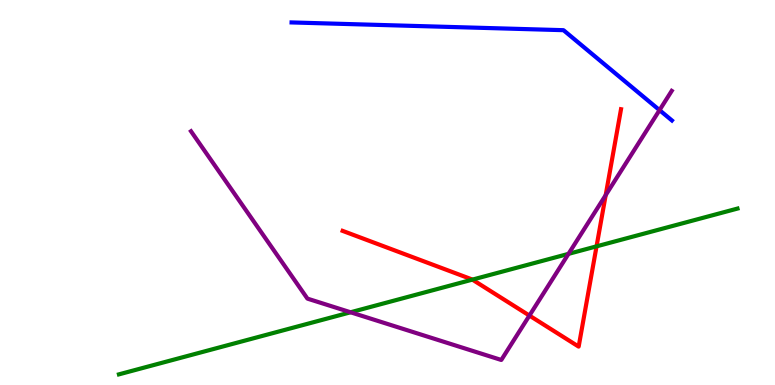[{'lines': ['blue', 'red'], 'intersections': []}, {'lines': ['green', 'red'], 'intersections': [{'x': 6.1, 'y': 2.74}, {'x': 7.7, 'y': 3.6}]}, {'lines': ['purple', 'red'], 'intersections': [{'x': 6.83, 'y': 1.8}, {'x': 7.82, 'y': 4.93}]}, {'lines': ['blue', 'green'], 'intersections': []}, {'lines': ['blue', 'purple'], 'intersections': [{'x': 8.51, 'y': 7.14}]}, {'lines': ['green', 'purple'], 'intersections': [{'x': 4.52, 'y': 1.89}, {'x': 7.34, 'y': 3.41}]}]